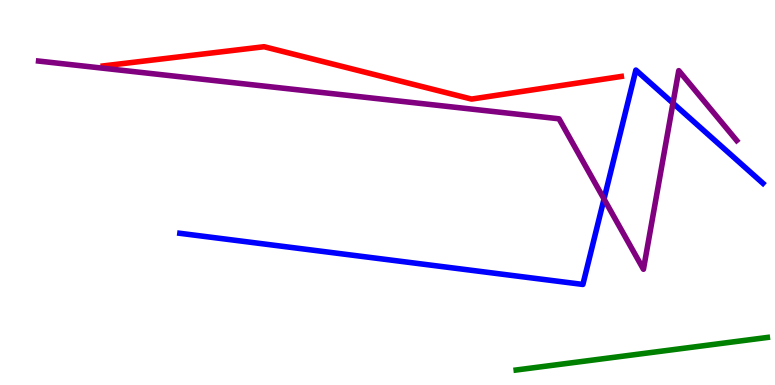[{'lines': ['blue', 'red'], 'intersections': []}, {'lines': ['green', 'red'], 'intersections': []}, {'lines': ['purple', 'red'], 'intersections': []}, {'lines': ['blue', 'green'], 'intersections': []}, {'lines': ['blue', 'purple'], 'intersections': [{'x': 7.79, 'y': 4.83}, {'x': 8.68, 'y': 7.32}]}, {'lines': ['green', 'purple'], 'intersections': []}]